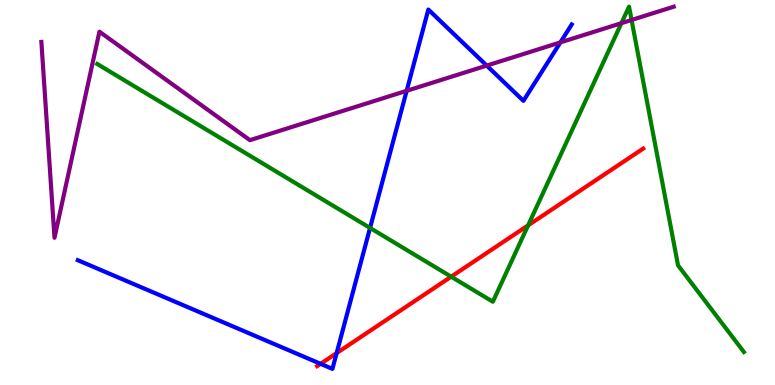[{'lines': ['blue', 'red'], 'intersections': [{'x': 4.14, 'y': 0.55}, {'x': 4.34, 'y': 0.829}]}, {'lines': ['green', 'red'], 'intersections': [{'x': 5.82, 'y': 2.81}, {'x': 6.81, 'y': 4.15}]}, {'lines': ['purple', 'red'], 'intersections': []}, {'lines': ['blue', 'green'], 'intersections': [{'x': 4.77, 'y': 4.08}]}, {'lines': ['blue', 'purple'], 'intersections': [{'x': 5.25, 'y': 7.64}, {'x': 6.28, 'y': 8.3}, {'x': 7.23, 'y': 8.9}]}, {'lines': ['green', 'purple'], 'intersections': [{'x': 8.02, 'y': 9.4}, {'x': 8.15, 'y': 9.48}]}]